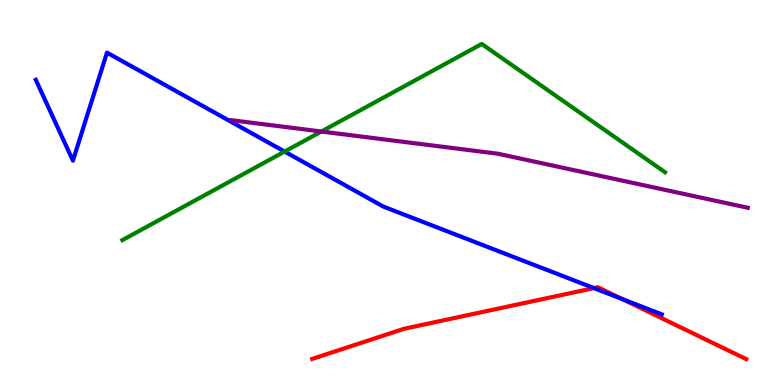[{'lines': ['blue', 'red'], 'intersections': [{'x': 7.66, 'y': 2.52}, {'x': 8.03, 'y': 2.23}]}, {'lines': ['green', 'red'], 'intersections': []}, {'lines': ['purple', 'red'], 'intersections': []}, {'lines': ['blue', 'green'], 'intersections': [{'x': 3.67, 'y': 6.06}]}, {'lines': ['blue', 'purple'], 'intersections': []}, {'lines': ['green', 'purple'], 'intersections': [{'x': 4.15, 'y': 6.58}]}]